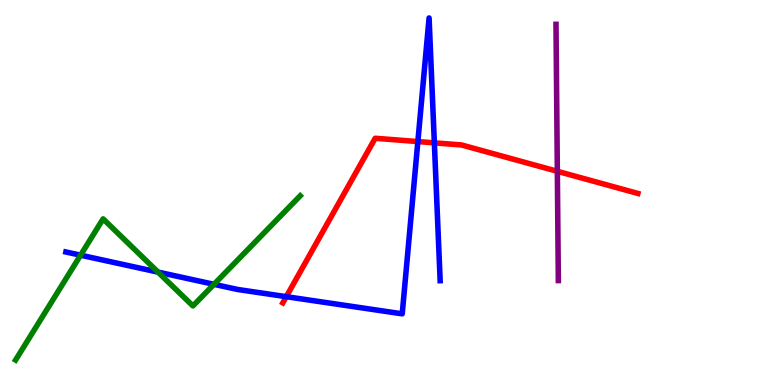[{'lines': ['blue', 'red'], 'intersections': [{'x': 3.69, 'y': 2.29}, {'x': 5.39, 'y': 6.32}, {'x': 5.6, 'y': 6.29}]}, {'lines': ['green', 'red'], 'intersections': []}, {'lines': ['purple', 'red'], 'intersections': [{'x': 7.19, 'y': 5.55}]}, {'lines': ['blue', 'green'], 'intersections': [{'x': 1.04, 'y': 3.37}, {'x': 2.04, 'y': 2.93}, {'x': 2.76, 'y': 2.62}]}, {'lines': ['blue', 'purple'], 'intersections': []}, {'lines': ['green', 'purple'], 'intersections': []}]